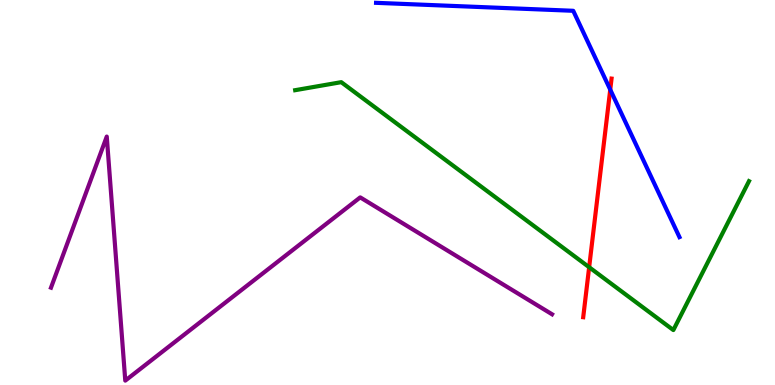[{'lines': ['blue', 'red'], 'intersections': [{'x': 7.87, 'y': 7.67}]}, {'lines': ['green', 'red'], 'intersections': [{'x': 7.6, 'y': 3.06}]}, {'lines': ['purple', 'red'], 'intersections': []}, {'lines': ['blue', 'green'], 'intersections': []}, {'lines': ['blue', 'purple'], 'intersections': []}, {'lines': ['green', 'purple'], 'intersections': []}]